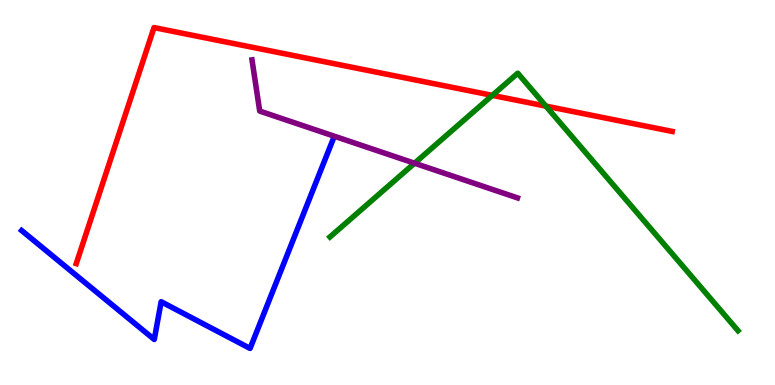[{'lines': ['blue', 'red'], 'intersections': []}, {'lines': ['green', 'red'], 'intersections': [{'x': 6.35, 'y': 7.52}, {'x': 7.04, 'y': 7.24}]}, {'lines': ['purple', 'red'], 'intersections': []}, {'lines': ['blue', 'green'], 'intersections': []}, {'lines': ['blue', 'purple'], 'intersections': []}, {'lines': ['green', 'purple'], 'intersections': [{'x': 5.35, 'y': 5.76}]}]